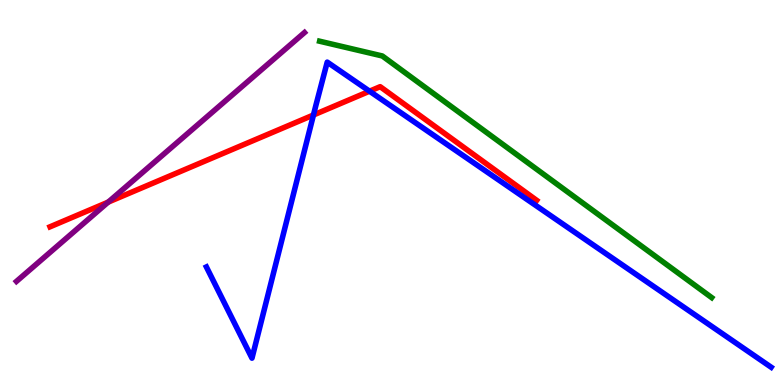[{'lines': ['blue', 'red'], 'intersections': [{'x': 4.04, 'y': 7.01}, {'x': 4.77, 'y': 7.63}]}, {'lines': ['green', 'red'], 'intersections': []}, {'lines': ['purple', 'red'], 'intersections': [{'x': 1.4, 'y': 4.75}]}, {'lines': ['blue', 'green'], 'intersections': []}, {'lines': ['blue', 'purple'], 'intersections': []}, {'lines': ['green', 'purple'], 'intersections': []}]